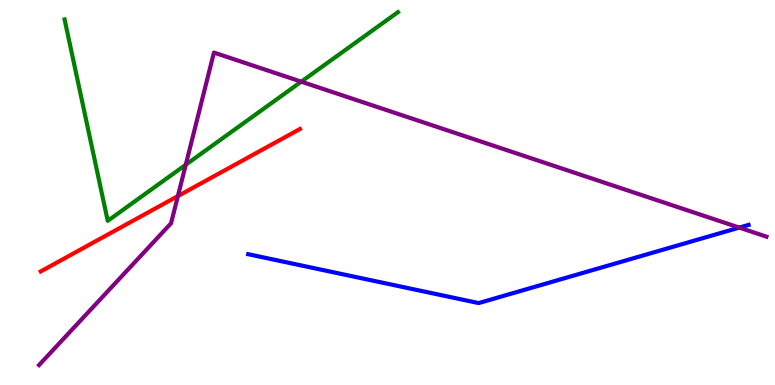[{'lines': ['blue', 'red'], 'intersections': []}, {'lines': ['green', 'red'], 'intersections': []}, {'lines': ['purple', 'red'], 'intersections': [{'x': 2.3, 'y': 4.91}]}, {'lines': ['blue', 'green'], 'intersections': []}, {'lines': ['blue', 'purple'], 'intersections': [{'x': 9.54, 'y': 4.09}]}, {'lines': ['green', 'purple'], 'intersections': [{'x': 2.4, 'y': 5.72}, {'x': 3.89, 'y': 7.88}]}]